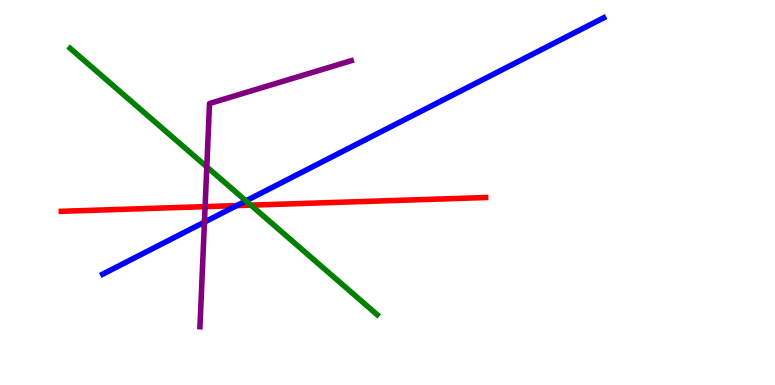[{'lines': ['blue', 'red'], 'intersections': [{'x': 3.05, 'y': 4.66}]}, {'lines': ['green', 'red'], 'intersections': [{'x': 3.24, 'y': 4.67}]}, {'lines': ['purple', 'red'], 'intersections': [{'x': 2.65, 'y': 4.63}]}, {'lines': ['blue', 'green'], 'intersections': [{'x': 3.17, 'y': 4.78}]}, {'lines': ['blue', 'purple'], 'intersections': [{'x': 2.64, 'y': 4.23}]}, {'lines': ['green', 'purple'], 'intersections': [{'x': 2.67, 'y': 5.67}]}]